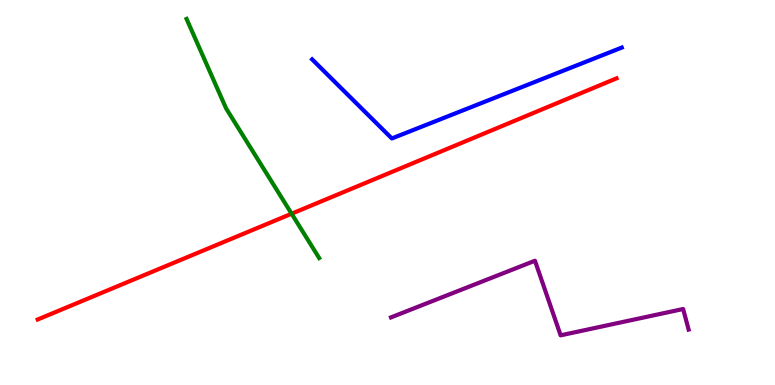[{'lines': ['blue', 'red'], 'intersections': []}, {'lines': ['green', 'red'], 'intersections': [{'x': 3.76, 'y': 4.45}]}, {'lines': ['purple', 'red'], 'intersections': []}, {'lines': ['blue', 'green'], 'intersections': []}, {'lines': ['blue', 'purple'], 'intersections': []}, {'lines': ['green', 'purple'], 'intersections': []}]